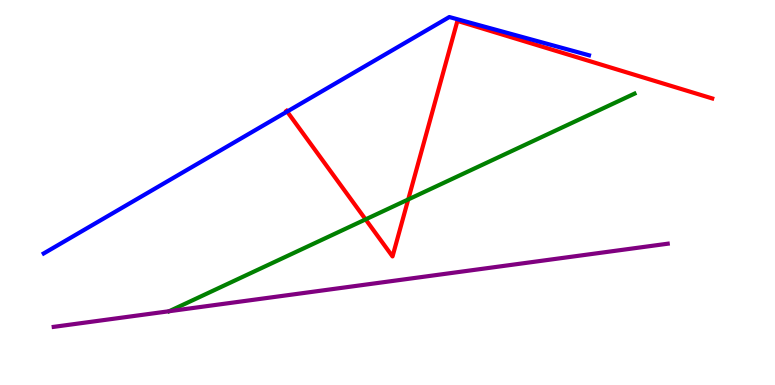[{'lines': ['blue', 'red'], 'intersections': [{'x': 3.71, 'y': 7.1}]}, {'lines': ['green', 'red'], 'intersections': [{'x': 4.72, 'y': 4.3}, {'x': 5.27, 'y': 4.82}]}, {'lines': ['purple', 'red'], 'intersections': []}, {'lines': ['blue', 'green'], 'intersections': []}, {'lines': ['blue', 'purple'], 'intersections': []}, {'lines': ['green', 'purple'], 'intersections': [{'x': 2.18, 'y': 1.92}]}]